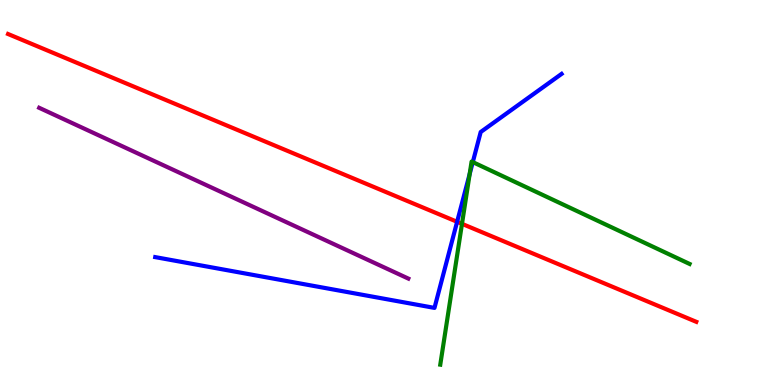[{'lines': ['blue', 'red'], 'intersections': [{'x': 5.9, 'y': 4.24}]}, {'lines': ['green', 'red'], 'intersections': [{'x': 5.96, 'y': 4.19}]}, {'lines': ['purple', 'red'], 'intersections': []}, {'lines': ['blue', 'green'], 'intersections': [{'x': 6.06, 'y': 5.48}, {'x': 6.1, 'y': 5.79}]}, {'lines': ['blue', 'purple'], 'intersections': []}, {'lines': ['green', 'purple'], 'intersections': []}]